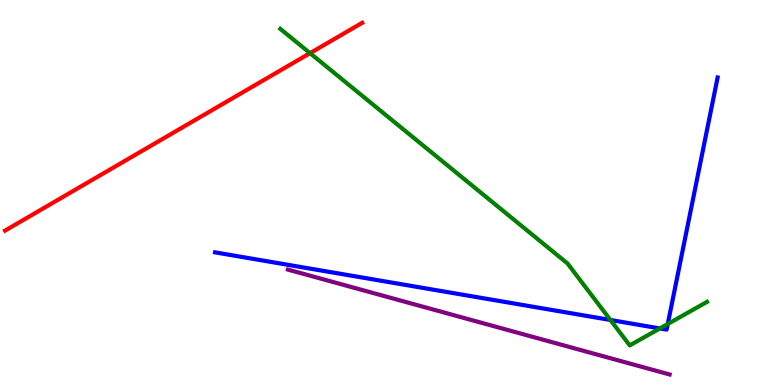[{'lines': ['blue', 'red'], 'intersections': []}, {'lines': ['green', 'red'], 'intersections': [{'x': 4.0, 'y': 8.62}]}, {'lines': ['purple', 'red'], 'intersections': []}, {'lines': ['blue', 'green'], 'intersections': [{'x': 7.88, 'y': 1.69}, {'x': 8.51, 'y': 1.47}, {'x': 8.62, 'y': 1.58}]}, {'lines': ['blue', 'purple'], 'intersections': []}, {'lines': ['green', 'purple'], 'intersections': []}]